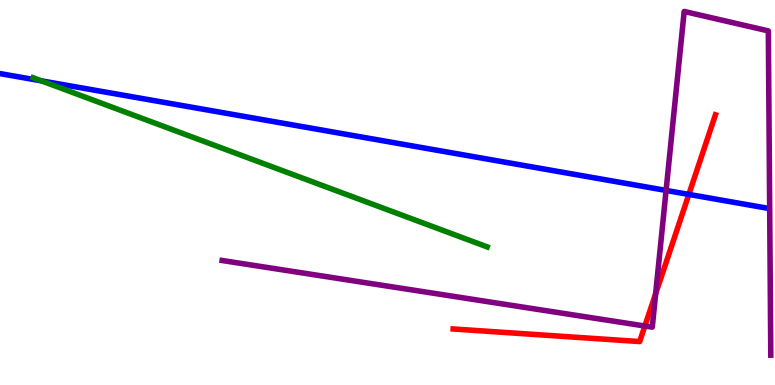[{'lines': ['blue', 'red'], 'intersections': [{'x': 8.89, 'y': 4.95}]}, {'lines': ['green', 'red'], 'intersections': []}, {'lines': ['purple', 'red'], 'intersections': [{'x': 8.32, 'y': 1.53}, {'x': 8.46, 'y': 2.37}]}, {'lines': ['blue', 'green'], 'intersections': [{'x': 0.536, 'y': 7.9}]}, {'lines': ['blue', 'purple'], 'intersections': [{'x': 8.59, 'y': 5.05}]}, {'lines': ['green', 'purple'], 'intersections': []}]